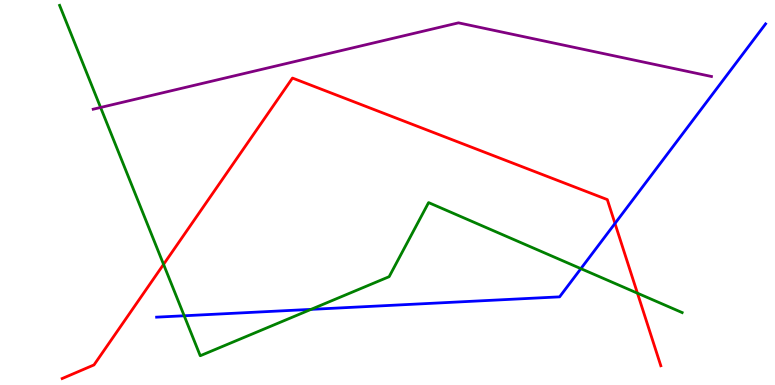[{'lines': ['blue', 'red'], 'intersections': [{'x': 7.94, 'y': 4.2}]}, {'lines': ['green', 'red'], 'intersections': [{'x': 2.11, 'y': 3.13}, {'x': 8.23, 'y': 2.38}]}, {'lines': ['purple', 'red'], 'intersections': []}, {'lines': ['blue', 'green'], 'intersections': [{'x': 2.38, 'y': 1.8}, {'x': 4.01, 'y': 1.96}, {'x': 7.5, 'y': 3.02}]}, {'lines': ['blue', 'purple'], 'intersections': []}, {'lines': ['green', 'purple'], 'intersections': [{'x': 1.3, 'y': 7.21}]}]